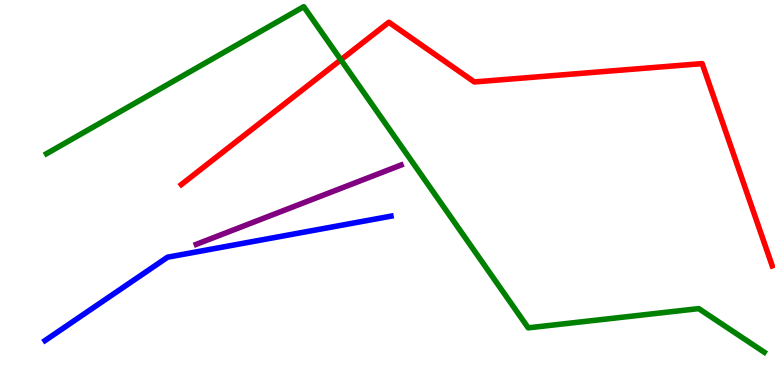[{'lines': ['blue', 'red'], 'intersections': []}, {'lines': ['green', 'red'], 'intersections': [{'x': 4.4, 'y': 8.45}]}, {'lines': ['purple', 'red'], 'intersections': []}, {'lines': ['blue', 'green'], 'intersections': []}, {'lines': ['blue', 'purple'], 'intersections': []}, {'lines': ['green', 'purple'], 'intersections': []}]